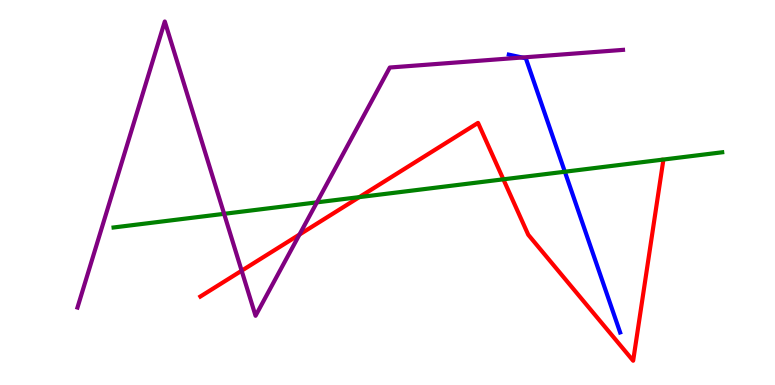[{'lines': ['blue', 'red'], 'intersections': []}, {'lines': ['green', 'red'], 'intersections': [{'x': 4.64, 'y': 4.88}, {'x': 6.5, 'y': 5.34}]}, {'lines': ['purple', 'red'], 'intersections': [{'x': 3.12, 'y': 2.97}, {'x': 3.86, 'y': 3.91}]}, {'lines': ['blue', 'green'], 'intersections': [{'x': 7.29, 'y': 5.54}]}, {'lines': ['blue', 'purple'], 'intersections': [{'x': 6.74, 'y': 8.51}]}, {'lines': ['green', 'purple'], 'intersections': [{'x': 2.89, 'y': 4.45}, {'x': 4.09, 'y': 4.74}]}]